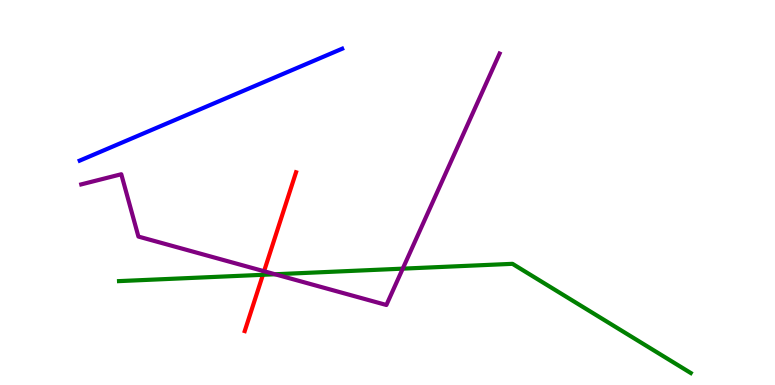[{'lines': ['blue', 'red'], 'intersections': []}, {'lines': ['green', 'red'], 'intersections': [{'x': 3.39, 'y': 2.86}]}, {'lines': ['purple', 'red'], 'intersections': [{'x': 3.41, 'y': 2.95}]}, {'lines': ['blue', 'green'], 'intersections': []}, {'lines': ['blue', 'purple'], 'intersections': []}, {'lines': ['green', 'purple'], 'intersections': [{'x': 3.55, 'y': 2.88}, {'x': 5.2, 'y': 3.02}]}]